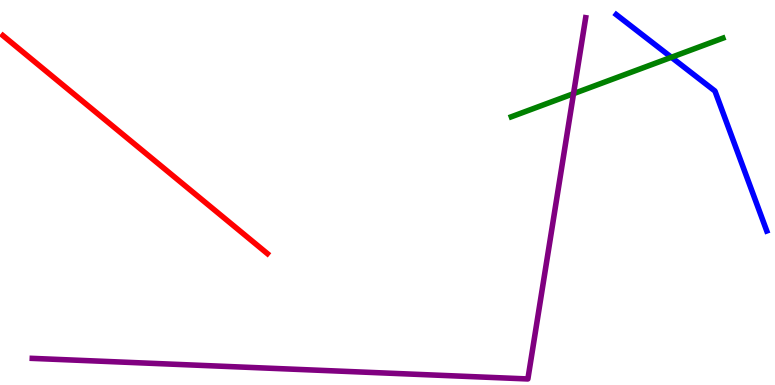[{'lines': ['blue', 'red'], 'intersections': []}, {'lines': ['green', 'red'], 'intersections': []}, {'lines': ['purple', 'red'], 'intersections': []}, {'lines': ['blue', 'green'], 'intersections': [{'x': 8.66, 'y': 8.51}]}, {'lines': ['blue', 'purple'], 'intersections': []}, {'lines': ['green', 'purple'], 'intersections': [{'x': 7.4, 'y': 7.57}]}]